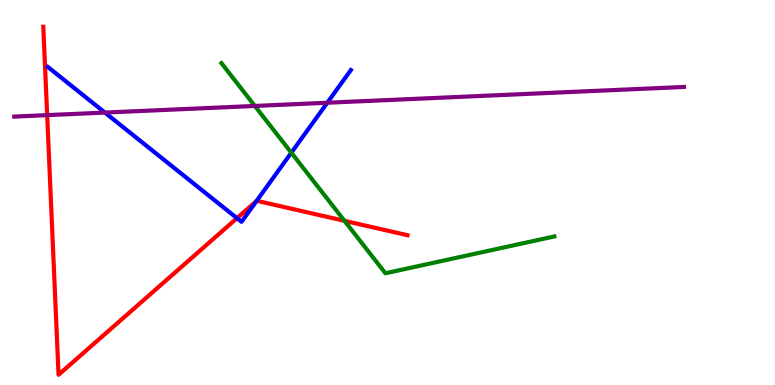[{'lines': ['blue', 'red'], 'intersections': [{'x': 3.06, 'y': 4.33}, {'x': 3.31, 'y': 4.78}]}, {'lines': ['green', 'red'], 'intersections': [{'x': 4.44, 'y': 4.26}]}, {'lines': ['purple', 'red'], 'intersections': [{'x': 0.609, 'y': 7.01}]}, {'lines': ['blue', 'green'], 'intersections': [{'x': 3.76, 'y': 6.03}]}, {'lines': ['blue', 'purple'], 'intersections': [{'x': 1.35, 'y': 7.08}, {'x': 4.22, 'y': 7.33}]}, {'lines': ['green', 'purple'], 'intersections': [{'x': 3.29, 'y': 7.25}]}]